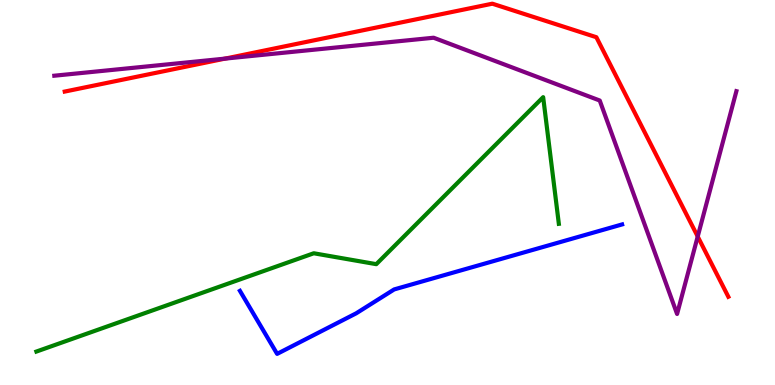[{'lines': ['blue', 'red'], 'intersections': []}, {'lines': ['green', 'red'], 'intersections': []}, {'lines': ['purple', 'red'], 'intersections': [{'x': 2.9, 'y': 8.48}, {'x': 9.0, 'y': 3.86}]}, {'lines': ['blue', 'green'], 'intersections': []}, {'lines': ['blue', 'purple'], 'intersections': []}, {'lines': ['green', 'purple'], 'intersections': []}]